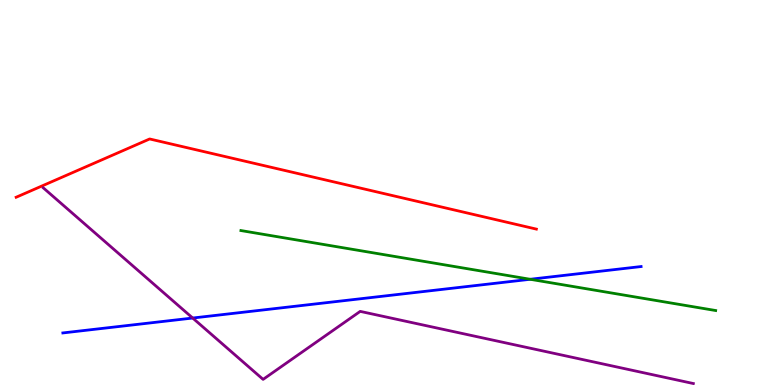[{'lines': ['blue', 'red'], 'intersections': []}, {'lines': ['green', 'red'], 'intersections': []}, {'lines': ['purple', 'red'], 'intersections': []}, {'lines': ['blue', 'green'], 'intersections': [{'x': 6.84, 'y': 2.75}]}, {'lines': ['blue', 'purple'], 'intersections': [{'x': 2.49, 'y': 1.74}]}, {'lines': ['green', 'purple'], 'intersections': []}]